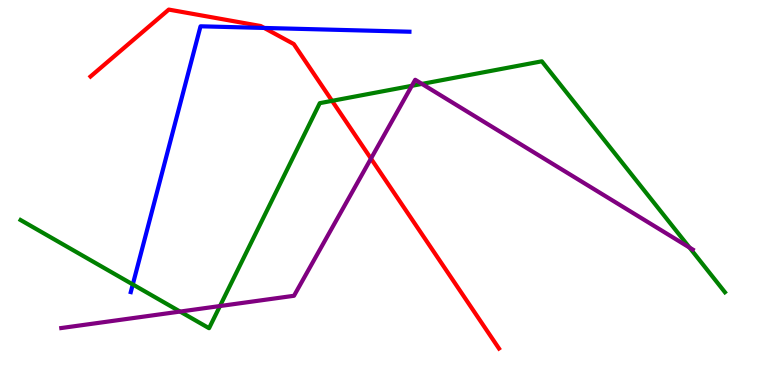[{'lines': ['blue', 'red'], 'intersections': [{'x': 3.41, 'y': 9.27}]}, {'lines': ['green', 'red'], 'intersections': [{'x': 4.28, 'y': 7.38}]}, {'lines': ['purple', 'red'], 'intersections': [{'x': 4.79, 'y': 5.88}]}, {'lines': ['blue', 'green'], 'intersections': [{'x': 1.71, 'y': 2.61}]}, {'lines': ['blue', 'purple'], 'intersections': []}, {'lines': ['green', 'purple'], 'intersections': [{'x': 2.32, 'y': 1.91}, {'x': 2.84, 'y': 2.05}, {'x': 5.31, 'y': 7.77}, {'x': 5.44, 'y': 7.82}, {'x': 8.9, 'y': 3.57}]}]